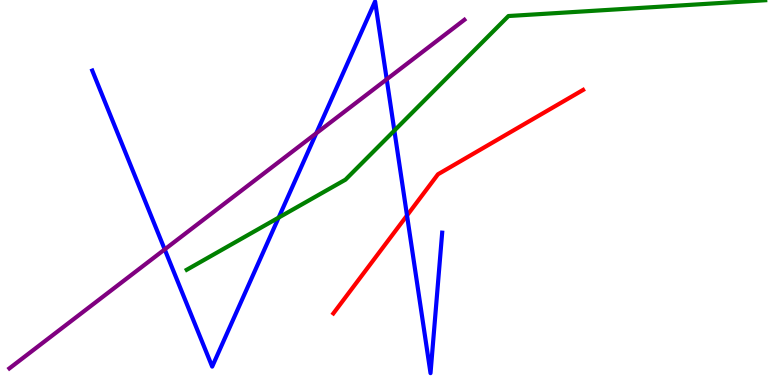[{'lines': ['blue', 'red'], 'intersections': [{'x': 5.25, 'y': 4.4}]}, {'lines': ['green', 'red'], 'intersections': []}, {'lines': ['purple', 'red'], 'intersections': []}, {'lines': ['blue', 'green'], 'intersections': [{'x': 3.6, 'y': 4.35}, {'x': 5.09, 'y': 6.61}]}, {'lines': ['blue', 'purple'], 'intersections': [{'x': 2.13, 'y': 3.52}, {'x': 4.08, 'y': 6.54}, {'x': 4.99, 'y': 7.94}]}, {'lines': ['green', 'purple'], 'intersections': []}]